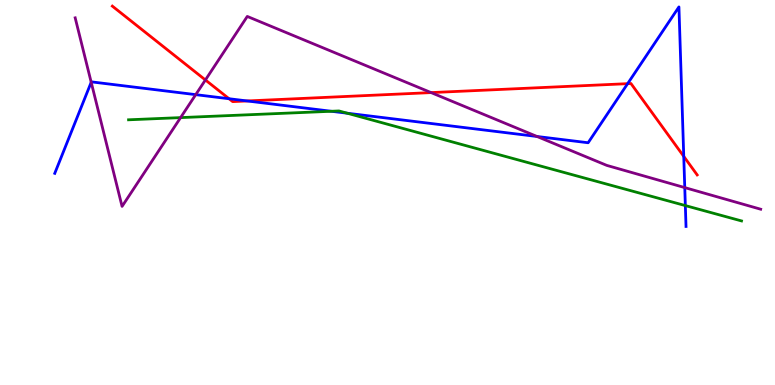[{'lines': ['blue', 'red'], 'intersections': [{'x': 2.96, 'y': 7.44}, {'x': 3.19, 'y': 7.38}, {'x': 8.1, 'y': 7.83}, {'x': 8.82, 'y': 5.94}]}, {'lines': ['green', 'red'], 'intersections': []}, {'lines': ['purple', 'red'], 'intersections': [{'x': 2.65, 'y': 7.92}, {'x': 5.56, 'y': 7.59}]}, {'lines': ['blue', 'green'], 'intersections': [{'x': 4.28, 'y': 7.11}, {'x': 4.48, 'y': 7.06}, {'x': 8.84, 'y': 4.66}]}, {'lines': ['blue', 'purple'], 'intersections': [{'x': 1.18, 'y': 7.86}, {'x': 2.53, 'y': 7.54}, {'x': 6.93, 'y': 6.46}, {'x': 8.84, 'y': 5.13}]}, {'lines': ['green', 'purple'], 'intersections': [{'x': 2.33, 'y': 6.95}]}]